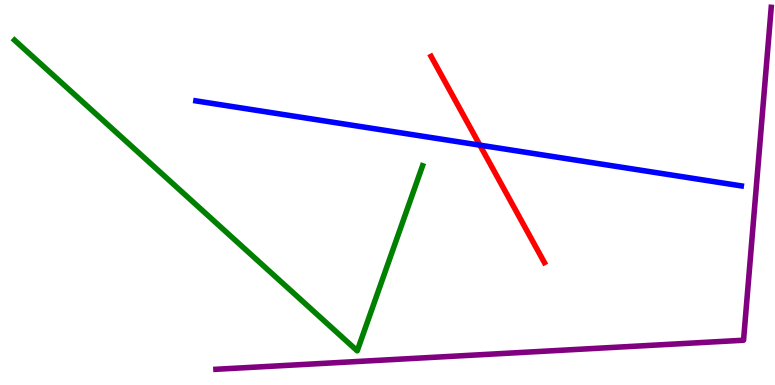[{'lines': ['blue', 'red'], 'intersections': [{'x': 6.19, 'y': 6.23}]}, {'lines': ['green', 'red'], 'intersections': []}, {'lines': ['purple', 'red'], 'intersections': []}, {'lines': ['blue', 'green'], 'intersections': []}, {'lines': ['blue', 'purple'], 'intersections': []}, {'lines': ['green', 'purple'], 'intersections': []}]